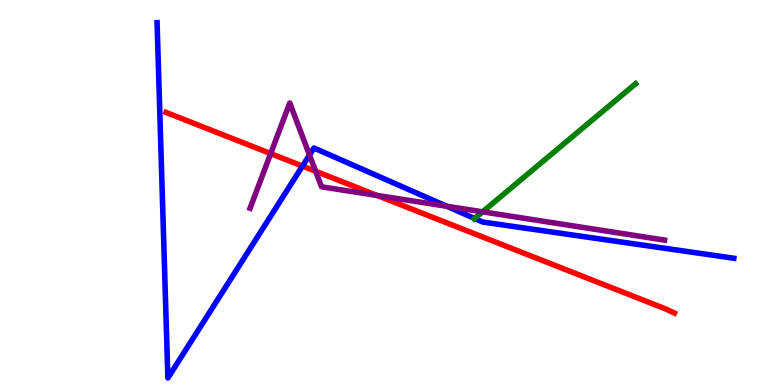[{'lines': ['blue', 'red'], 'intersections': [{'x': 3.9, 'y': 5.69}]}, {'lines': ['green', 'red'], 'intersections': []}, {'lines': ['purple', 'red'], 'intersections': [{'x': 3.49, 'y': 6.01}, {'x': 4.07, 'y': 5.55}, {'x': 4.87, 'y': 4.92}]}, {'lines': ['blue', 'green'], 'intersections': [{'x': 6.12, 'y': 4.33}]}, {'lines': ['blue', 'purple'], 'intersections': [{'x': 3.99, 'y': 5.97}, {'x': 5.76, 'y': 4.64}]}, {'lines': ['green', 'purple'], 'intersections': [{'x': 6.23, 'y': 4.5}]}]